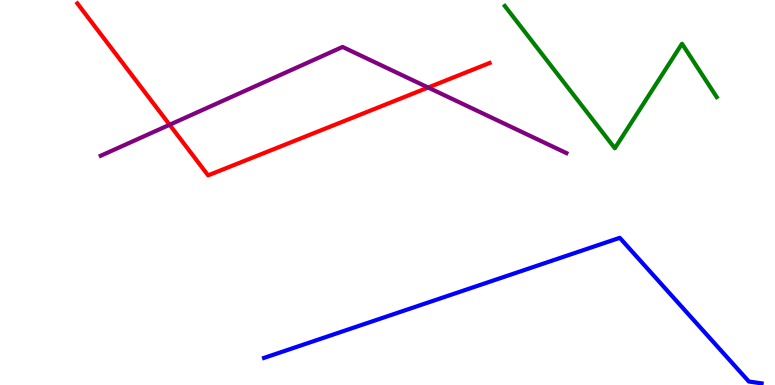[{'lines': ['blue', 'red'], 'intersections': []}, {'lines': ['green', 'red'], 'intersections': []}, {'lines': ['purple', 'red'], 'intersections': [{'x': 2.19, 'y': 6.76}, {'x': 5.52, 'y': 7.73}]}, {'lines': ['blue', 'green'], 'intersections': []}, {'lines': ['blue', 'purple'], 'intersections': []}, {'lines': ['green', 'purple'], 'intersections': []}]